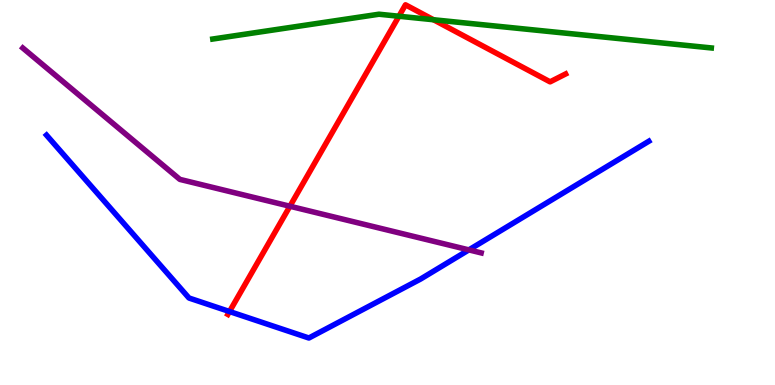[{'lines': ['blue', 'red'], 'intersections': [{'x': 2.96, 'y': 1.91}]}, {'lines': ['green', 'red'], 'intersections': [{'x': 5.15, 'y': 9.58}, {'x': 5.59, 'y': 9.49}]}, {'lines': ['purple', 'red'], 'intersections': [{'x': 3.74, 'y': 4.64}]}, {'lines': ['blue', 'green'], 'intersections': []}, {'lines': ['blue', 'purple'], 'intersections': [{'x': 6.05, 'y': 3.51}]}, {'lines': ['green', 'purple'], 'intersections': []}]